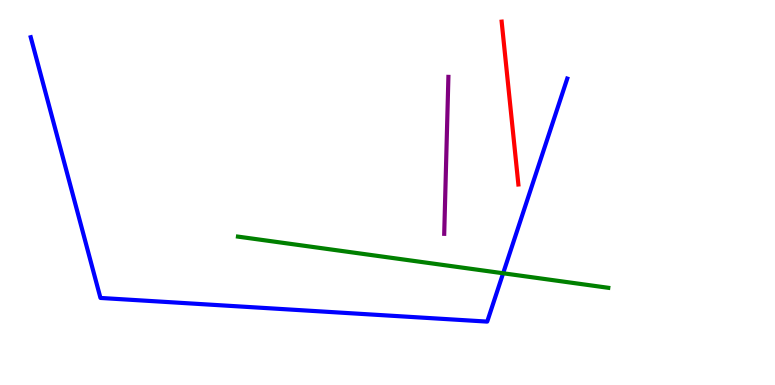[{'lines': ['blue', 'red'], 'intersections': []}, {'lines': ['green', 'red'], 'intersections': []}, {'lines': ['purple', 'red'], 'intersections': []}, {'lines': ['blue', 'green'], 'intersections': [{'x': 6.49, 'y': 2.9}]}, {'lines': ['blue', 'purple'], 'intersections': []}, {'lines': ['green', 'purple'], 'intersections': []}]